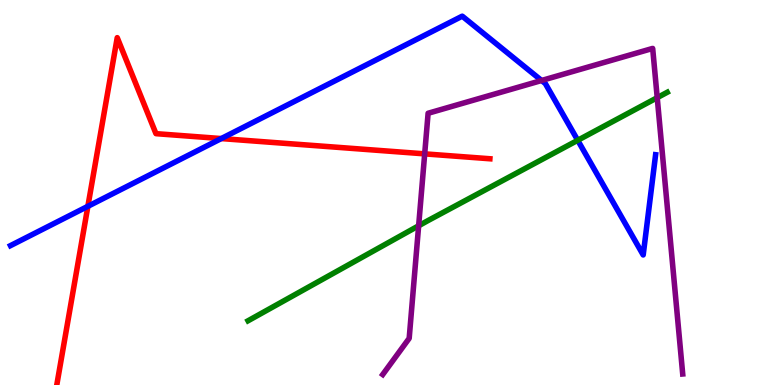[{'lines': ['blue', 'red'], 'intersections': [{'x': 1.13, 'y': 4.64}, {'x': 2.85, 'y': 6.4}]}, {'lines': ['green', 'red'], 'intersections': []}, {'lines': ['purple', 'red'], 'intersections': [{'x': 5.48, 'y': 6.0}]}, {'lines': ['blue', 'green'], 'intersections': [{'x': 7.45, 'y': 6.36}]}, {'lines': ['blue', 'purple'], 'intersections': [{'x': 6.99, 'y': 7.91}]}, {'lines': ['green', 'purple'], 'intersections': [{'x': 5.4, 'y': 4.14}, {'x': 8.48, 'y': 7.46}]}]